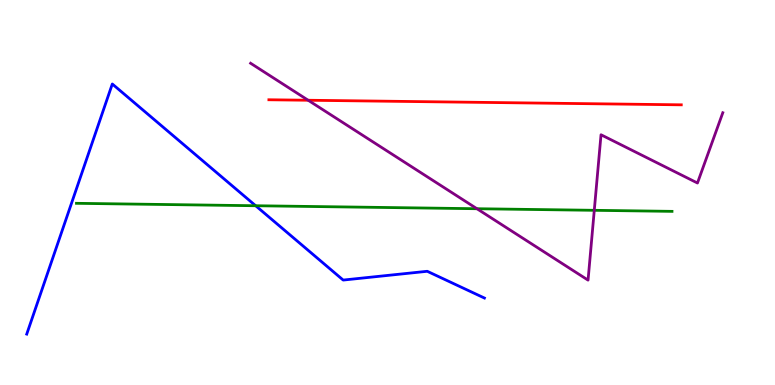[{'lines': ['blue', 'red'], 'intersections': []}, {'lines': ['green', 'red'], 'intersections': []}, {'lines': ['purple', 'red'], 'intersections': [{'x': 3.98, 'y': 7.4}]}, {'lines': ['blue', 'green'], 'intersections': [{'x': 3.3, 'y': 4.66}]}, {'lines': ['blue', 'purple'], 'intersections': []}, {'lines': ['green', 'purple'], 'intersections': [{'x': 6.15, 'y': 4.58}, {'x': 7.67, 'y': 4.54}]}]